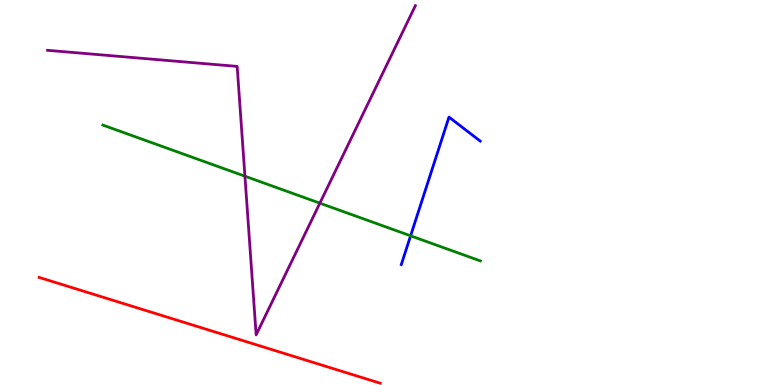[{'lines': ['blue', 'red'], 'intersections': []}, {'lines': ['green', 'red'], 'intersections': []}, {'lines': ['purple', 'red'], 'intersections': []}, {'lines': ['blue', 'green'], 'intersections': [{'x': 5.3, 'y': 3.88}]}, {'lines': ['blue', 'purple'], 'intersections': []}, {'lines': ['green', 'purple'], 'intersections': [{'x': 3.16, 'y': 5.42}, {'x': 4.13, 'y': 4.72}]}]